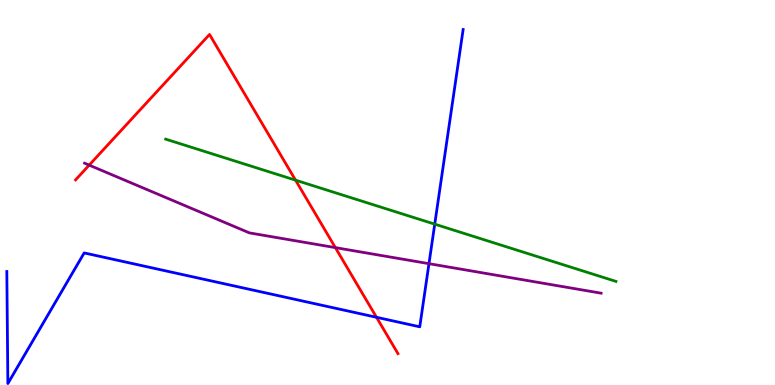[{'lines': ['blue', 'red'], 'intersections': [{'x': 4.86, 'y': 1.76}]}, {'lines': ['green', 'red'], 'intersections': [{'x': 3.81, 'y': 5.32}]}, {'lines': ['purple', 'red'], 'intersections': [{'x': 1.15, 'y': 5.71}, {'x': 4.33, 'y': 3.57}]}, {'lines': ['blue', 'green'], 'intersections': [{'x': 5.61, 'y': 4.18}]}, {'lines': ['blue', 'purple'], 'intersections': [{'x': 5.54, 'y': 3.15}]}, {'lines': ['green', 'purple'], 'intersections': []}]